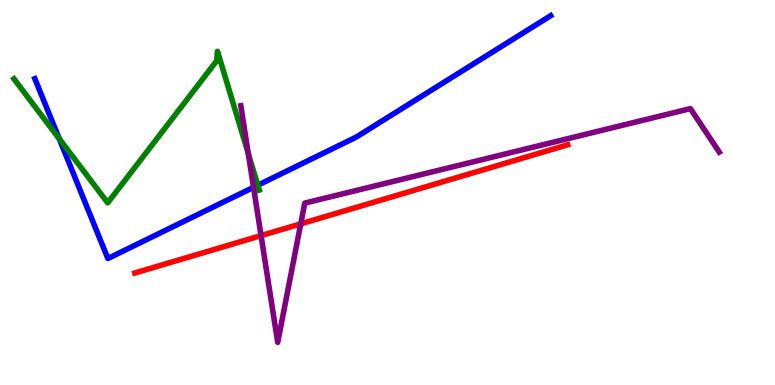[{'lines': ['blue', 'red'], 'intersections': []}, {'lines': ['green', 'red'], 'intersections': []}, {'lines': ['purple', 'red'], 'intersections': [{'x': 3.37, 'y': 3.88}, {'x': 3.88, 'y': 4.19}]}, {'lines': ['blue', 'green'], 'intersections': [{'x': 0.764, 'y': 6.4}, {'x': 3.33, 'y': 5.19}]}, {'lines': ['blue', 'purple'], 'intersections': [{'x': 3.27, 'y': 5.13}]}, {'lines': ['green', 'purple'], 'intersections': [{'x': 3.2, 'y': 6.01}]}]